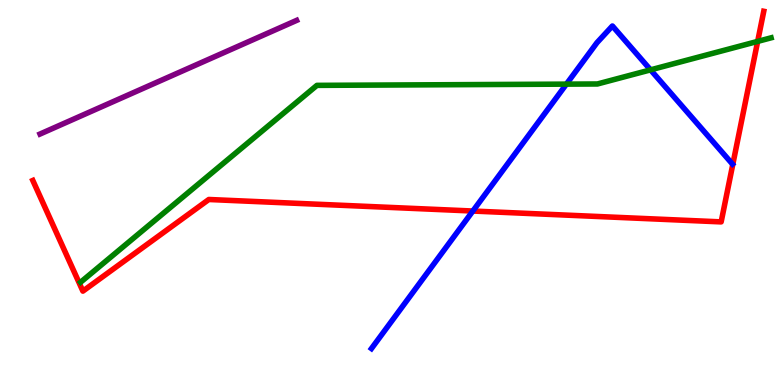[{'lines': ['blue', 'red'], 'intersections': [{'x': 6.1, 'y': 4.52}]}, {'lines': ['green', 'red'], 'intersections': [{'x': 9.78, 'y': 8.92}]}, {'lines': ['purple', 'red'], 'intersections': []}, {'lines': ['blue', 'green'], 'intersections': [{'x': 7.31, 'y': 7.81}, {'x': 8.39, 'y': 8.19}]}, {'lines': ['blue', 'purple'], 'intersections': []}, {'lines': ['green', 'purple'], 'intersections': []}]